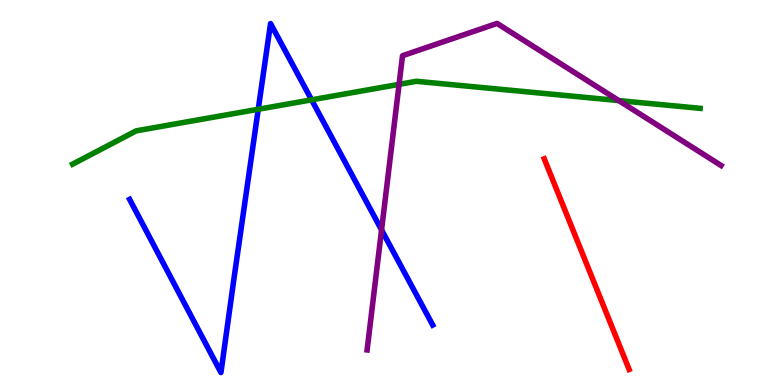[{'lines': ['blue', 'red'], 'intersections': []}, {'lines': ['green', 'red'], 'intersections': []}, {'lines': ['purple', 'red'], 'intersections': []}, {'lines': ['blue', 'green'], 'intersections': [{'x': 3.33, 'y': 7.16}, {'x': 4.02, 'y': 7.41}]}, {'lines': ['blue', 'purple'], 'intersections': [{'x': 4.92, 'y': 4.03}]}, {'lines': ['green', 'purple'], 'intersections': [{'x': 5.15, 'y': 7.81}, {'x': 7.98, 'y': 7.39}]}]